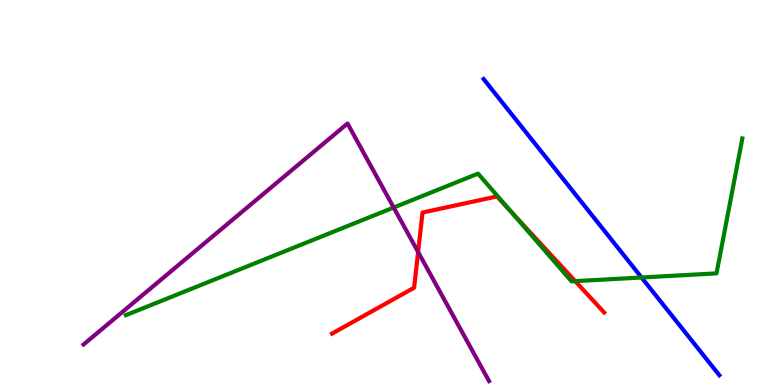[{'lines': ['blue', 'red'], 'intersections': []}, {'lines': ['green', 'red'], 'intersections': [{'x': 6.6, 'y': 4.49}, {'x': 7.42, 'y': 2.7}]}, {'lines': ['purple', 'red'], 'intersections': [{'x': 5.4, 'y': 3.45}]}, {'lines': ['blue', 'green'], 'intersections': [{'x': 8.28, 'y': 2.79}]}, {'lines': ['blue', 'purple'], 'intersections': []}, {'lines': ['green', 'purple'], 'intersections': [{'x': 5.08, 'y': 4.61}]}]